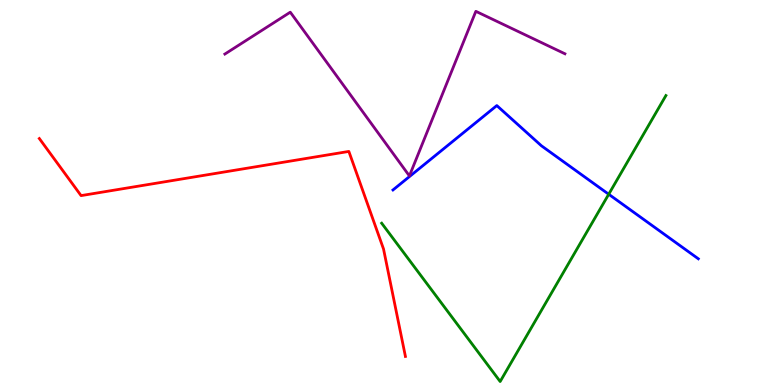[{'lines': ['blue', 'red'], 'intersections': []}, {'lines': ['green', 'red'], 'intersections': []}, {'lines': ['purple', 'red'], 'intersections': []}, {'lines': ['blue', 'green'], 'intersections': [{'x': 7.85, 'y': 4.95}]}, {'lines': ['blue', 'purple'], 'intersections': []}, {'lines': ['green', 'purple'], 'intersections': []}]